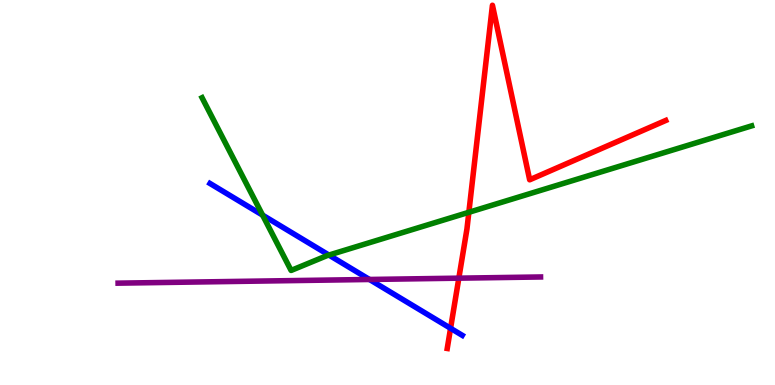[{'lines': ['blue', 'red'], 'intersections': [{'x': 5.81, 'y': 1.47}]}, {'lines': ['green', 'red'], 'intersections': [{'x': 6.05, 'y': 4.49}]}, {'lines': ['purple', 'red'], 'intersections': [{'x': 5.92, 'y': 2.77}]}, {'lines': ['blue', 'green'], 'intersections': [{'x': 3.39, 'y': 4.41}, {'x': 4.24, 'y': 3.38}]}, {'lines': ['blue', 'purple'], 'intersections': [{'x': 4.77, 'y': 2.74}]}, {'lines': ['green', 'purple'], 'intersections': []}]